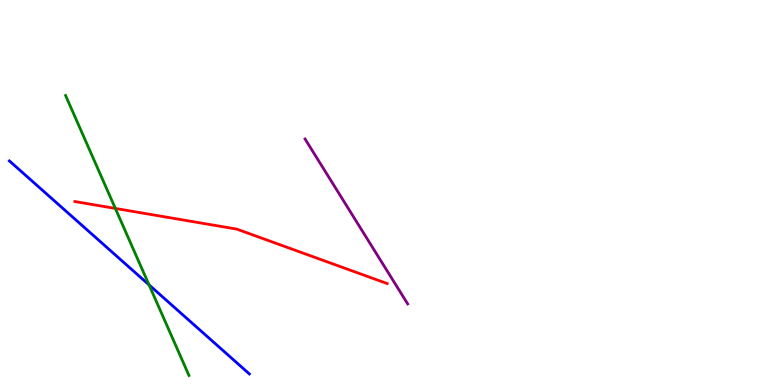[{'lines': ['blue', 'red'], 'intersections': []}, {'lines': ['green', 'red'], 'intersections': [{'x': 1.49, 'y': 4.59}]}, {'lines': ['purple', 'red'], 'intersections': []}, {'lines': ['blue', 'green'], 'intersections': [{'x': 1.92, 'y': 2.6}]}, {'lines': ['blue', 'purple'], 'intersections': []}, {'lines': ['green', 'purple'], 'intersections': []}]